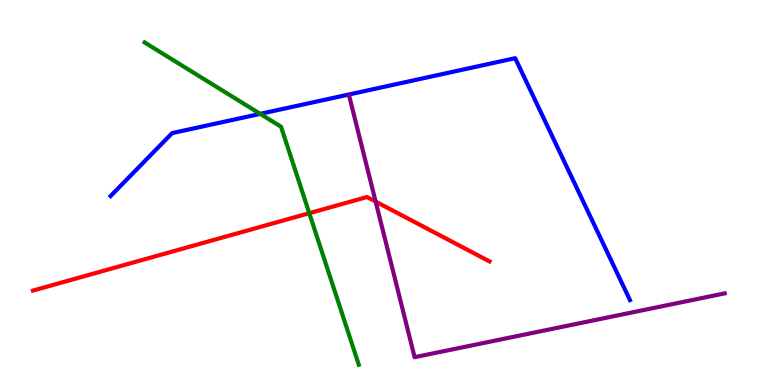[{'lines': ['blue', 'red'], 'intersections': []}, {'lines': ['green', 'red'], 'intersections': [{'x': 3.99, 'y': 4.46}]}, {'lines': ['purple', 'red'], 'intersections': [{'x': 4.85, 'y': 4.76}]}, {'lines': ['blue', 'green'], 'intersections': [{'x': 3.36, 'y': 7.04}]}, {'lines': ['blue', 'purple'], 'intersections': []}, {'lines': ['green', 'purple'], 'intersections': []}]